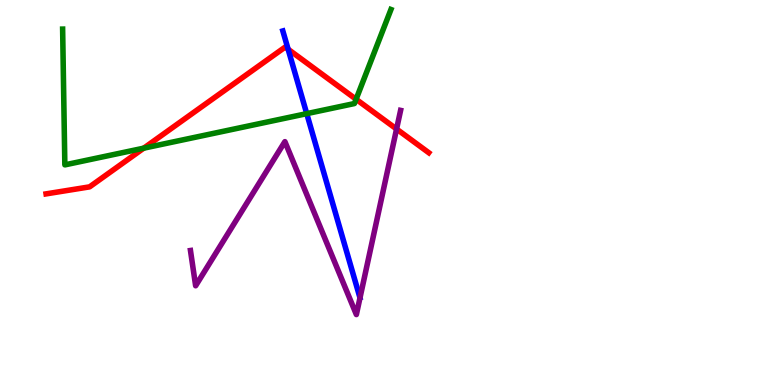[{'lines': ['blue', 'red'], 'intersections': [{'x': 3.72, 'y': 8.72}]}, {'lines': ['green', 'red'], 'intersections': [{'x': 1.85, 'y': 6.15}, {'x': 4.59, 'y': 7.42}]}, {'lines': ['purple', 'red'], 'intersections': [{'x': 5.12, 'y': 6.65}]}, {'lines': ['blue', 'green'], 'intersections': [{'x': 3.96, 'y': 7.05}]}, {'lines': ['blue', 'purple'], 'intersections': []}, {'lines': ['green', 'purple'], 'intersections': []}]